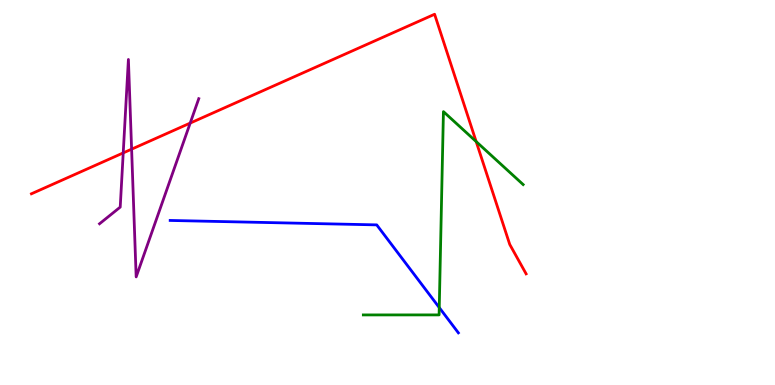[{'lines': ['blue', 'red'], 'intersections': []}, {'lines': ['green', 'red'], 'intersections': [{'x': 6.14, 'y': 6.32}]}, {'lines': ['purple', 'red'], 'intersections': [{'x': 1.59, 'y': 6.03}, {'x': 1.7, 'y': 6.13}, {'x': 2.45, 'y': 6.8}]}, {'lines': ['blue', 'green'], 'intersections': [{'x': 5.67, 'y': 2.01}]}, {'lines': ['blue', 'purple'], 'intersections': []}, {'lines': ['green', 'purple'], 'intersections': []}]